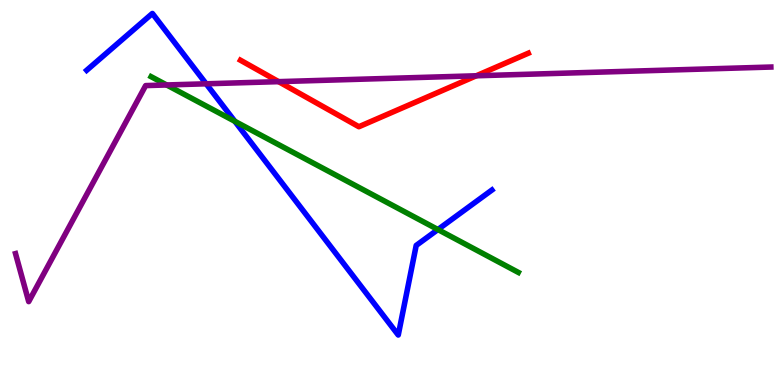[{'lines': ['blue', 'red'], 'intersections': []}, {'lines': ['green', 'red'], 'intersections': []}, {'lines': ['purple', 'red'], 'intersections': [{'x': 3.59, 'y': 7.88}, {'x': 6.15, 'y': 8.03}]}, {'lines': ['blue', 'green'], 'intersections': [{'x': 3.03, 'y': 6.85}, {'x': 5.65, 'y': 4.04}]}, {'lines': ['blue', 'purple'], 'intersections': [{'x': 2.66, 'y': 7.82}]}, {'lines': ['green', 'purple'], 'intersections': [{'x': 2.15, 'y': 7.79}]}]